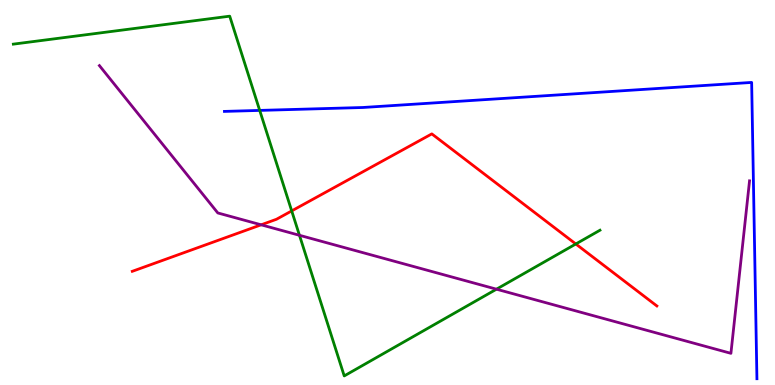[{'lines': ['blue', 'red'], 'intersections': []}, {'lines': ['green', 'red'], 'intersections': [{'x': 3.76, 'y': 4.52}, {'x': 7.43, 'y': 3.66}]}, {'lines': ['purple', 'red'], 'intersections': [{'x': 3.37, 'y': 4.16}]}, {'lines': ['blue', 'green'], 'intersections': [{'x': 3.35, 'y': 7.13}]}, {'lines': ['blue', 'purple'], 'intersections': []}, {'lines': ['green', 'purple'], 'intersections': [{'x': 3.86, 'y': 3.89}, {'x': 6.41, 'y': 2.49}]}]